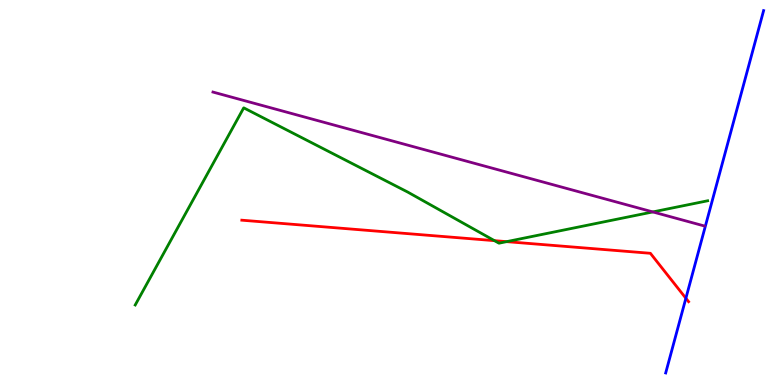[{'lines': ['blue', 'red'], 'intersections': [{'x': 8.85, 'y': 2.25}]}, {'lines': ['green', 'red'], 'intersections': [{'x': 6.38, 'y': 3.75}, {'x': 6.54, 'y': 3.72}]}, {'lines': ['purple', 'red'], 'intersections': []}, {'lines': ['blue', 'green'], 'intersections': []}, {'lines': ['blue', 'purple'], 'intersections': []}, {'lines': ['green', 'purple'], 'intersections': [{'x': 8.42, 'y': 4.5}]}]